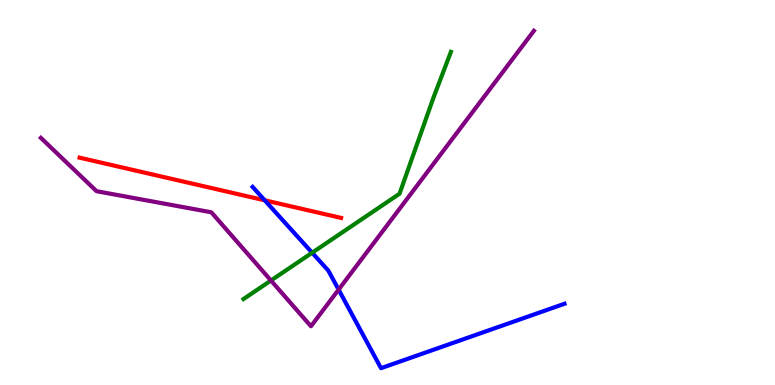[{'lines': ['blue', 'red'], 'intersections': [{'x': 3.42, 'y': 4.8}]}, {'lines': ['green', 'red'], 'intersections': []}, {'lines': ['purple', 'red'], 'intersections': []}, {'lines': ['blue', 'green'], 'intersections': [{'x': 4.03, 'y': 3.44}]}, {'lines': ['blue', 'purple'], 'intersections': [{'x': 4.37, 'y': 2.48}]}, {'lines': ['green', 'purple'], 'intersections': [{'x': 3.5, 'y': 2.71}]}]